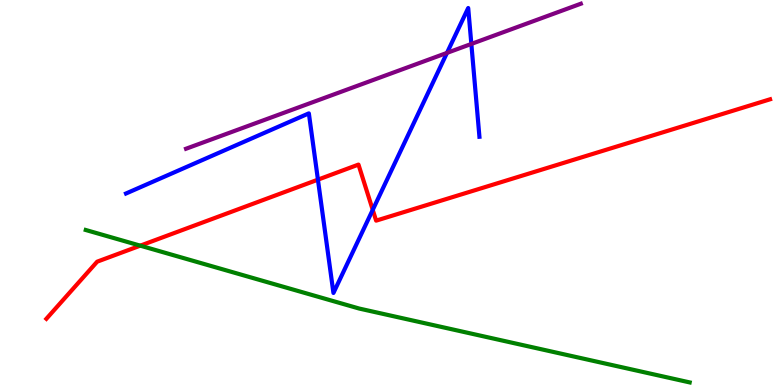[{'lines': ['blue', 'red'], 'intersections': [{'x': 4.1, 'y': 5.33}, {'x': 4.81, 'y': 4.55}]}, {'lines': ['green', 'red'], 'intersections': [{'x': 1.81, 'y': 3.62}]}, {'lines': ['purple', 'red'], 'intersections': []}, {'lines': ['blue', 'green'], 'intersections': []}, {'lines': ['blue', 'purple'], 'intersections': [{'x': 5.77, 'y': 8.63}, {'x': 6.08, 'y': 8.86}]}, {'lines': ['green', 'purple'], 'intersections': []}]